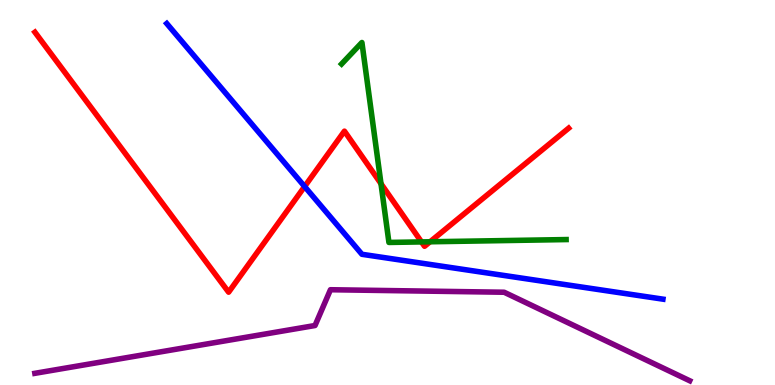[{'lines': ['blue', 'red'], 'intersections': [{'x': 3.93, 'y': 5.16}]}, {'lines': ['green', 'red'], 'intersections': [{'x': 4.92, 'y': 5.23}, {'x': 5.44, 'y': 3.72}, {'x': 5.55, 'y': 3.72}]}, {'lines': ['purple', 'red'], 'intersections': []}, {'lines': ['blue', 'green'], 'intersections': []}, {'lines': ['blue', 'purple'], 'intersections': []}, {'lines': ['green', 'purple'], 'intersections': []}]